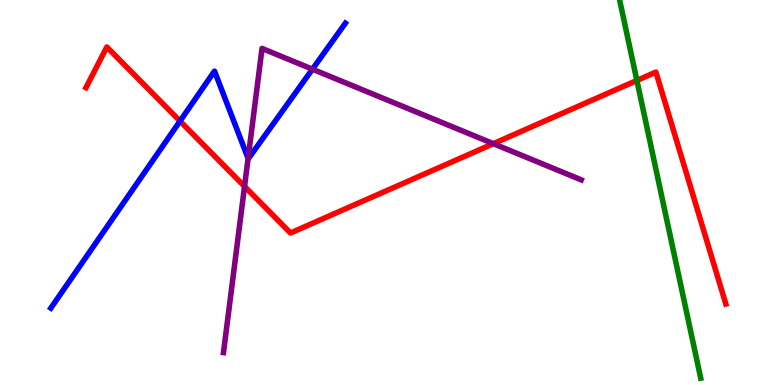[{'lines': ['blue', 'red'], 'intersections': [{'x': 2.32, 'y': 6.85}]}, {'lines': ['green', 'red'], 'intersections': [{'x': 8.22, 'y': 7.91}]}, {'lines': ['purple', 'red'], 'intersections': [{'x': 3.16, 'y': 5.16}, {'x': 6.37, 'y': 6.27}]}, {'lines': ['blue', 'green'], 'intersections': []}, {'lines': ['blue', 'purple'], 'intersections': [{'x': 3.2, 'y': 5.89}, {'x': 4.03, 'y': 8.2}]}, {'lines': ['green', 'purple'], 'intersections': []}]